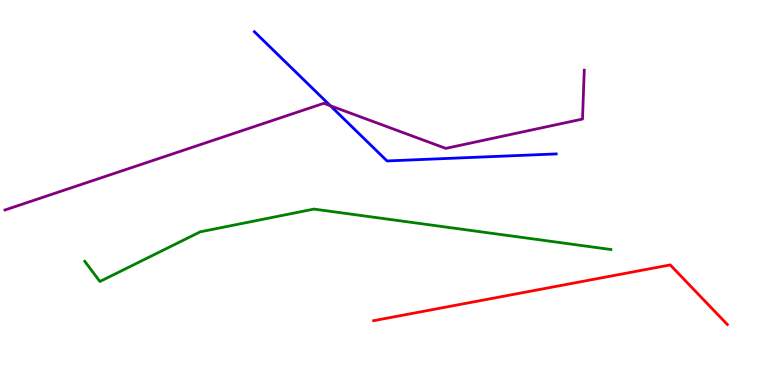[{'lines': ['blue', 'red'], 'intersections': []}, {'lines': ['green', 'red'], 'intersections': []}, {'lines': ['purple', 'red'], 'intersections': []}, {'lines': ['blue', 'green'], 'intersections': []}, {'lines': ['blue', 'purple'], 'intersections': [{'x': 4.26, 'y': 7.25}]}, {'lines': ['green', 'purple'], 'intersections': []}]